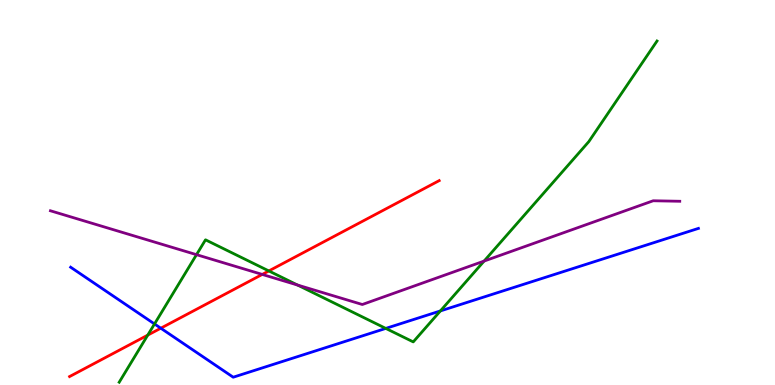[{'lines': ['blue', 'red'], 'intersections': [{'x': 2.07, 'y': 1.48}]}, {'lines': ['green', 'red'], 'intersections': [{'x': 1.91, 'y': 1.3}, {'x': 3.47, 'y': 2.96}]}, {'lines': ['purple', 'red'], 'intersections': [{'x': 3.38, 'y': 2.87}]}, {'lines': ['blue', 'green'], 'intersections': [{'x': 1.99, 'y': 1.59}, {'x': 4.98, 'y': 1.47}, {'x': 5.68, 'y': 1.92}]}, {'lines': ['blue', 'purple'], 'intersections': []}, {'lines': ['green', 'purple'], 'intersections': [{'x': 2.54, 'y': 3.39}, {'x': 3.84, 'y': 2.6}, {'x': 6.25, 'y': 3.22}]}]